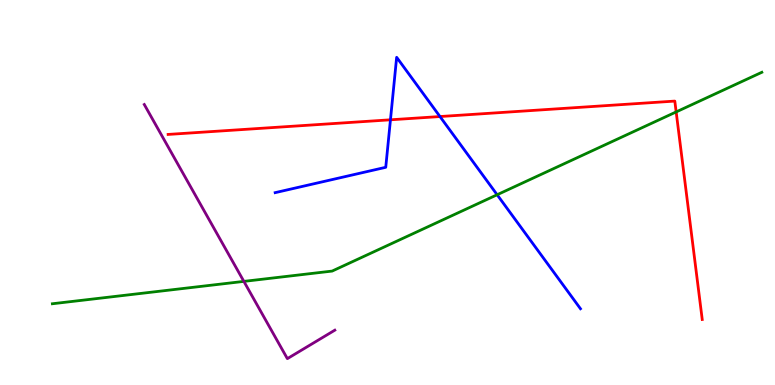[{'lines': ['blue', 'red'], 'intersections': [{'x': 5.04, 'y': 6.89}, {'x': 5.68, 'y': 6.97}]}, {'lines': ['green', 'red'], 'intersections': [{'x': 8.72, 'y': 7.09}]}, {'lines': ['purple', 'red'], 'intersections': []}, {'lines': ['blue', 'green'], 'intersections': [{'x': 6.41, 'y': 4.94}]}, {'lines': ['blue', 'purple'], 'intersections': []}, {'lines': ['green', 'purple'], 'intersections': [{'x': 3.15, 'y': 2.69}]}]